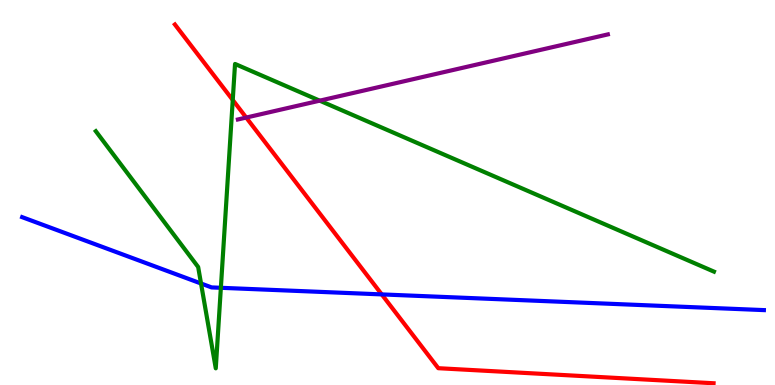[{'lines': ['blue', 'red'], 'intersections': [{'x': 4.93, 'y': 2.35}]}, {'lines': ['green', 'red'], 'intersections': [{'x': 3.0, 'y': 7.4}]}, {'lines': ['purple', 'red'], 'intersections': [{'x': 3.18, 'y': 6.95}]}, {'lines': ['blue', 'green'], 'intersections': [{'x': 2.59, 'y': 2.64}, {'x': 2.85, 'y': 2.52}]}, {'lines': ['blue', 'purple'], 'intersections': []}, {'lines': ['green', 'purple'], 'intersections': [{'x': 4.13, 'y': 7.39}]}]